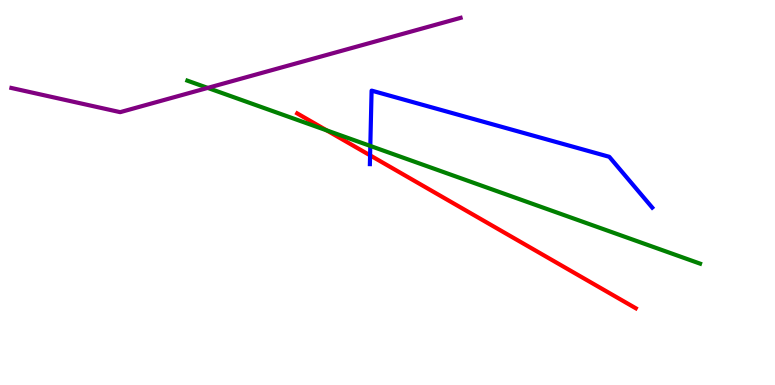[{'lines': ['blue', 'red'], 'intersections': [{'x': 4.78, 'y': 5.96}]}, {'lines': ['green', 'red'], 'intersections': [{'x': 4.22, 'y': 6.61}]}, {'lines': ['purple', 'red'], 'intersections': []}, {'lines': ['blue', 'green'], 'intersections': [{'x': 4.78, 'y': 6.21}]}, {'lines': ['blue', 'purple'], 'intersections': []}, {'lines': ['green', 'purple'], 'intersections': [{'x': 2.68, 'y': 7.72}]}]